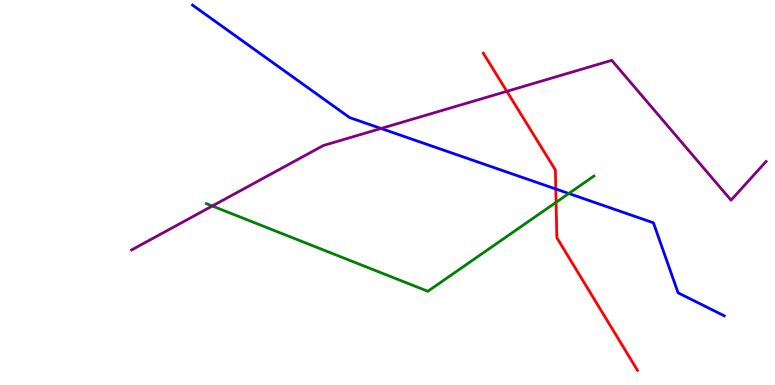[{'lines': ['blue', 'red'], 'intersections': [{'x': 7.17, 'y': 5.09}]}, {'lines': ['green', 'red'], 'intersections': [{'x': 7.18, 'y': 4.75}]}, {'lines': ['purple', 'red'], 'intersections': [{'x': 6.54, 'y': 7.63}]}, {'lines': ['blue', 'green'], 'intersections': [{'x': 7.34, 'y': 4.97}]}, {'lines': ['blue', 'purple'], 'intersections': [{'x': 4.92, 'y': 6.66}]}, {'lines': ['green', 'purple'], 'intersections': [{'x': 2.74, 'y': 4.65}]}]